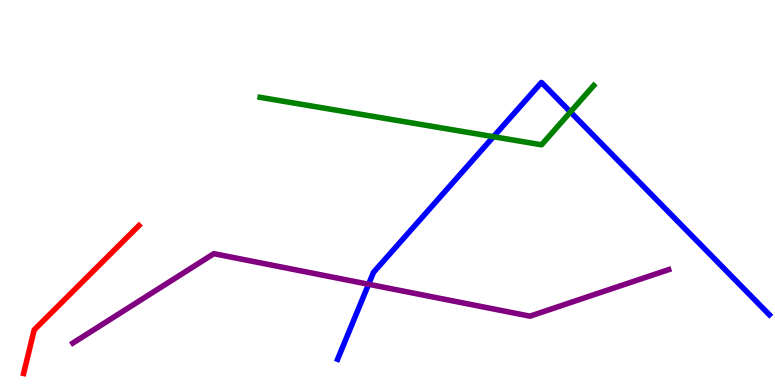[{'lines': ['blue', 'red'], 'intersections': []}, {'lines': ['green', 'red'], 'intersections': []}, {'lines': ['purple', 'red'], 'intersections': []}, {'lines': ['blue', 'green'], 'intersections': [{'x': 6.37, 'y': 6.45}, {'x': 7.36, 'y': 7.09}]}, {'lines': ['blue', 'purple'], 'intersections': [{'x': 4.76, 'y': 2.62}]}, {'lines': ['green', 'purple'], 'intersections': []}]